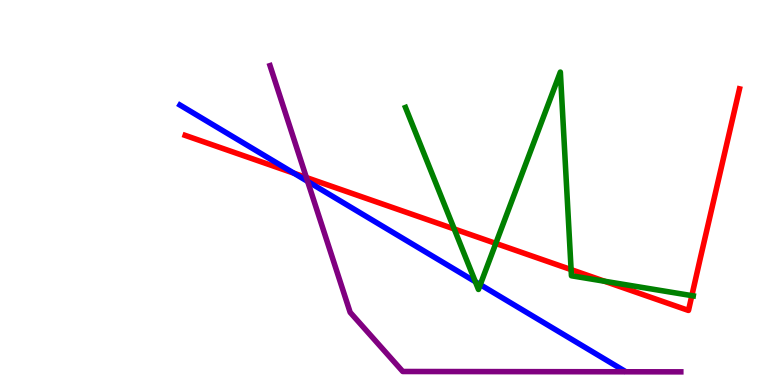[{'lines': ['blue', 'red'], 'intersections': [{'x': 3.79, 'y': 5.5}]}, {'lines': ['green', 'red'], 'intersections': [{'x': 5.86, 'y': 4.05}, {'x': 6.4, 'y': 3.68}, {'x': 7.37, 'y': 3.0}, {'x': 7.8, 'y': 2.7}, {'x': 8.93, 'y': 2.32}]}, {'lines': ['purple', 'red'], 'intersections': [{'x': 3.95, 'y': 5.39}]}, {'lines': ['blue', 'green'], 'intersections': [{'x': 6.13, 'y': 2.68}, {'x': 6.2, 'y': 2.61}]}, {'lines': ['blue', 'purple'], 'intersections': [{'x': 3.97, 'y': 5.29}]}, {'lines': ['green', 'purple'], 'intersections': []}]